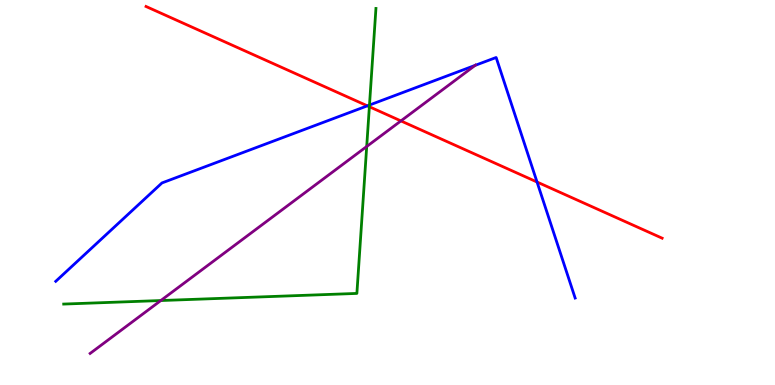[{'lines': ['blue', 'red'], 'intersections': [{'x': 4.74, 'y': 7.25}, {'x': 6.93, 'y': 5.27}]}, {'lines': ['green', 'red'], 'intersections': [{'x': 4.77, 'y': 7.23}]}, {'lines': ['purple', 'red'], 'intersections': [{'x': 5.17, 'y': 6.86}]}, {'lines': ['blue', 'green'], 'intersections': [{'x': 4.77, 'y': 7.27}]}, {'lines': ['blue', 'purple'], 'intersections': [{'x': 6.13, 'y': 8.3}]}, {'lines': ['green', 'purple'], 'intersections': [{'x': 2.08, 'y': 2.19}, {'x': 4.73, 'y': 6.19}]}]